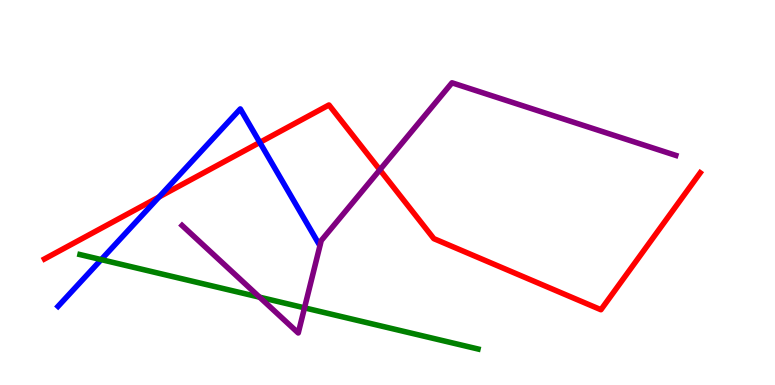[{'lines': ['blue', 'red'], 'intersections': [{'x': 2.05, 'y': 4.88}, {'x': 3.35, 'y': 6.3}]}, {'lines': ['green', 'red'], 'intersections': []}, {'lines': ['purple', 'red'], 'intersections': [{'x': 4.9, 'y': 5.59}]}, {'lines': ['blue', 'green'], 'intersections': [{'x': 1.31, 'y': 3.26}]}, {'lines': ['blue', 'purple'], 'intersections': []}, {'lines': ['green', 'purple'], 'intersections': [{'x': 3.35, 'y': 2.28}, {'x': 3.93, 'y': 2.0}]}]